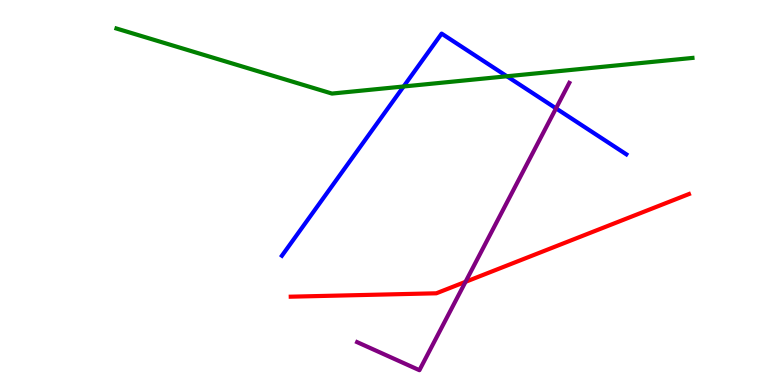[{'lines': ['blue', 'red'], 'intersections': []}, {'lines': ['green', 'red'], 'intersections': []}, {'lines': ['purple', 'red'], 'intersections': [{'x': 6.01, 'y': 2.68}]}, {'lines': ['blue', 'green'], 'intersections': [{'x': 5.21, 'y': 7.75}, {'x': 6.54, 'y': 8.02}]}, {'lines': ['blue', 'purple'], 'intersections': [{'x': 7.17, 'y': 7.19}]}, {'lines': ['green', 'purple'], 'intersections': []}]